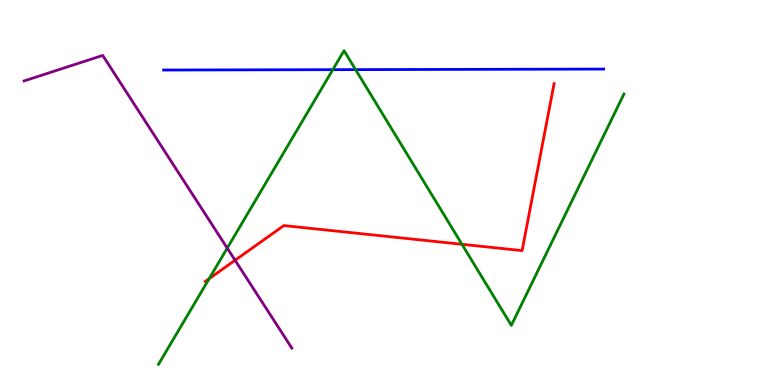[{'lines': ['blue', 'red'], 'intersections': []}, {'lines': ['green', 'red'], 'intersections': [{'x': 2.7, 'y': 2.76}, {'x': 5.96, 'y': 3.65}]}, {'lines': ['purple', 'red'], 'intersections': [{'x': 3.03, 'y': 3.24}]}, {'lines': ['blue', 'green'], 'intersections': [{'x': 4.29, 'y': 8.19}, {'x': 4.59, 'y': 8.19}]}, {'lines': ['blue', 'purple'], 'intersections': []}, {'lines': ['green', 'purple'], 'intersections': [{'x': 2.93, 'y': 3.56}]}]